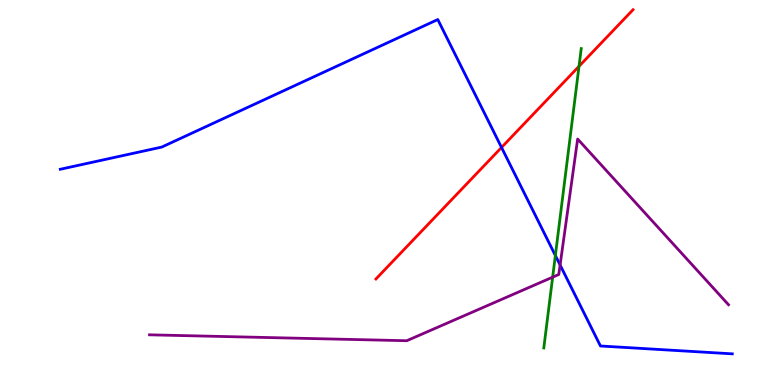[{'lines': ['blue', 'red'], 'intersections': [{'x': 6.47, 'y': 6.17}]}, {'lines': ['green', 'red'], 'intersections': [{'x': 7.47, 'y': 8.28}]}, {'lines': ['purple', 'red'], 'intersections': []}, {'lines': ['blue', 'green'], 'intersections': [{'x': 7.17, 'y': 3.36}]}, {'lines': ['blue', 'purple'], 'intersections': [{'x': 7.23, 'y': 3.12}]}, {'lines': ['green', 'purple'], 'intersections': [{'x': 7.13, 'y': 2.8}]}]